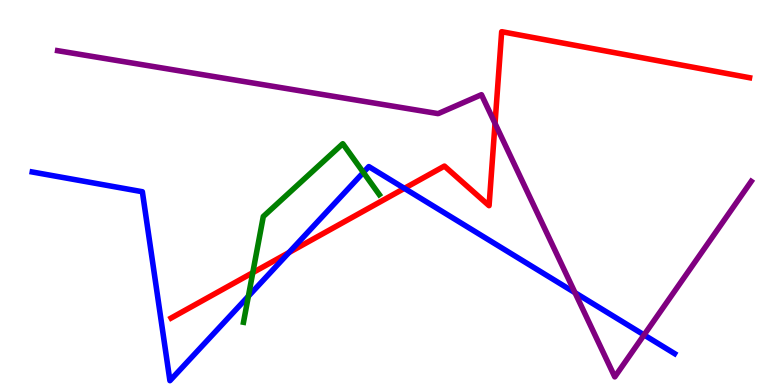[{'lines': ['blue', 'red'], 'intersections': [{'x': 3.73, 'y': 3.44}, {'x': 5.22, 'y': 5.11}]}, {'lines': ['green', 'red'], 'intersections': [{'x': 3.26, 'y': 2.92}]}, {'lines': ['purple', 'red'], 'intersections': [{'x': 6.39, 'y': 6.79}]}, {'lines': ['blue', 'green'], 'intersections': [{'x': 3.2, 'y': 2.31}, {'x': 4.69, 'y': 5.52}]}, {'lines': ['blue', 'purple'], 'intersections': [{'x': 7.42, 'y': 2.4}, {'x': 8.31, 'y': 1.3}]}, {'lines': ['green', 'purple'], 'intersections': []}]